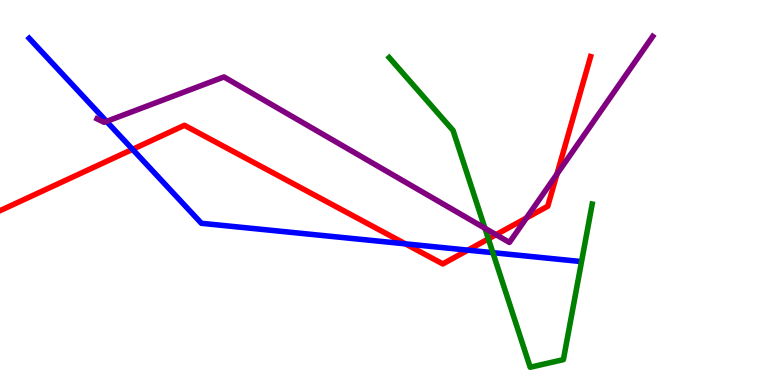[{'lines': ['blue', 'red'], 'intersections': [{'x': 1.71, 'y': 6.12}, {'x': 5.23, 'y': 3.67}, {'x': 6.04, 'y': 3.5}]}, {'lines': ['green', 'red'], 'intersections': [{'x': 6.3, 'y': 3.8}]}, {'lines': ['purple', 'red'], 'intersections': [{'x': 6.4, 'y': 3.9}, {'x': 6.79, 'y': 4.34}, {'x': 7.19, 'y': 5.48}]}, {'lines': ['blue', 'green'], 'intersections': [{'x': 6.36, 'y': 3.44}]}, {'lines': ['blue', 'purple'], 'intersections': [{'x': 1.37, 'y': 6.85}]}, {'lines': ['green', 'purple'], 'intersections': [{'x': 6.26, 'y': 4.07}]}]